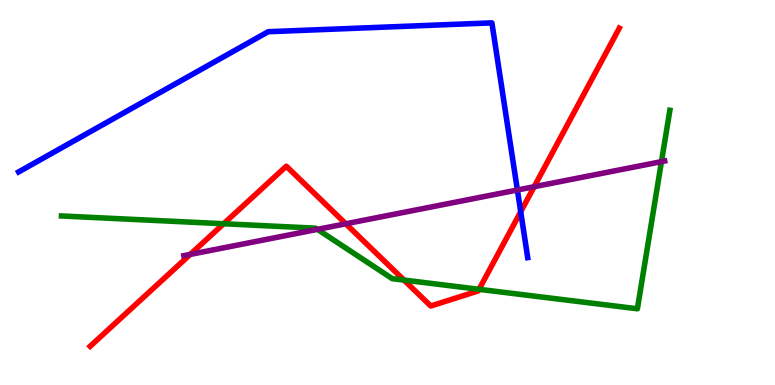[{'lines': ['blue', 'red'], 'intersections': [{'x': 6.72, 'y': 4.5}]}, {'lines': ['green', 'red'], 'intersections': [{'x': 2.89, 'y': 4.19}, {'x': 5.21, 'y': 2.73}, {'x': 6.18, 'y': 2.49}]}, {'lines': ['purple', 'red'], 'intersections': [{'x': 2.45, 'y': 3.39}, {'x': 4.46, 'y': 4.19}, {'x': 6.89, 'y': 5.15}]}, {'lines': ['blue', 'green'], 'intersections': []}, {'lines': ['blue', 'purple'], 'intersections': [{'x': 6.68, 'y': 5.06}]}, {'lines': ['green', 'purple'], 'intersections': [{'x': 4.1, 'y': 4.04}, {'x': 8.53, 'y': 5.8}]}]